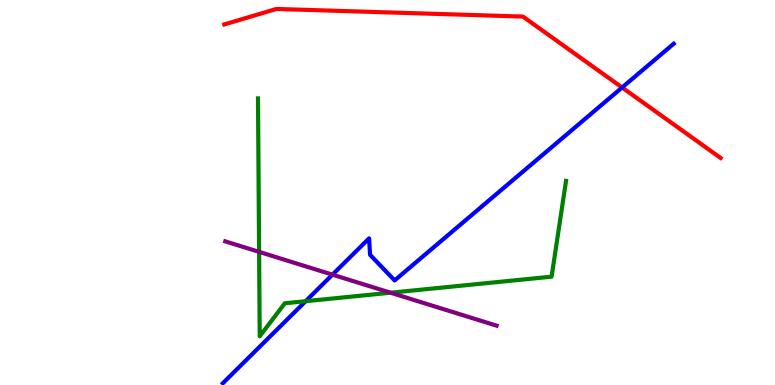[{'lines': ['blue', 'red'], 'intersections': [{'x': 8.03, 'y': 7.73}]}, {'lines': ['green', 'red'], 'intersections': []}, {'lines': ['purple', 'red'], 'intersections': []}, {'lines': ['blue', 'green'], 'intersections': [{'x': 3.94, 'y': 2.18}]}, {'lines': ['blue', 'purple'], 'intersections': [{'x': 4.29, 'y': 2.87}]}, {'lines': ['green', 'purple'], 'intersections': [{'x': 3.34, 'y': 3.46}, {'x': 5.04, 'y': 2.4}]}]